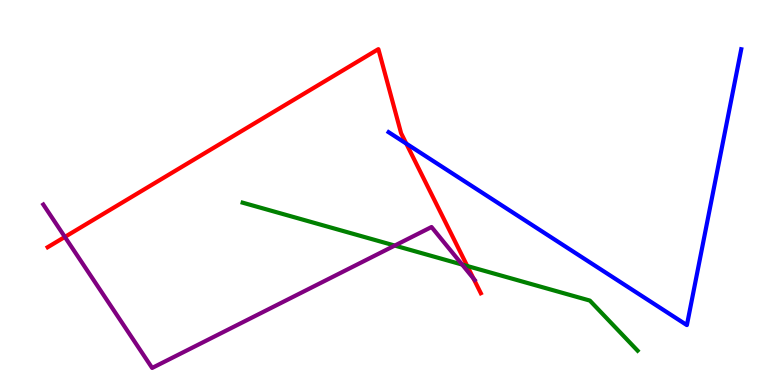[{'lines': ['blue', 'red'], 'intersections': [{'x': 5.24, 'y': 6.27}]}, {'lines': ['green', 'red'], 'intersections': [{'x': 6.03, 'y': 3.09}]}, {'lines': ['purple', 'red'], 'intersections': [{'x': 0.837, 'y': 3.85}, {'x': 6.11, 'y': 2.77}]}, {'lines': ['blue', 'green'], 'intersections': []}, {'lines': ['blue', 'purple'], 'intersections': []}, {'lines': ['green', 'purple'], 'intersections': [{'x': 5.09, 'y': 3.62}, {'x': 5.96, 'y': 3.13}]}]